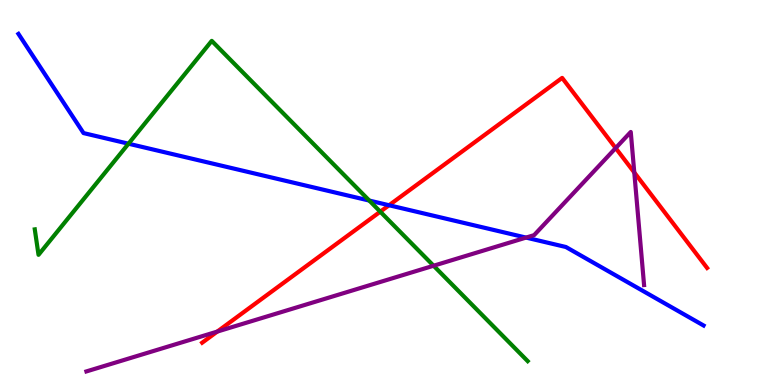[{'lines': ['blue', 'red'], 'intersections': [{'x': 5.02, 'y': 4.67}]}, {'lines': ['green', 'red'], 'intersections': [{'x': 4.91, 'y': 4.5}]}, {'lines': ['purple', 'red'], 'intersections': [{'x': 2.8, 'y': 1.39}, {'x': 7.94, 'y': 6.15}, {'x': 8.18, 'y': 5.52}]}, {'lines': ['blue', 'green'], 'intersections': [{'x': 1.66, 'y': 6.27}, {'x': 4.77, 'y': 4.79}]}, {'lines': ['blue', 'purple'], 'intersections': [{'x': 6.79, 'y': 3.83}]}, {'lines': ['green', 'purple'], 'intersections': [{'x': 5.59, 'y': 3.1}]}]